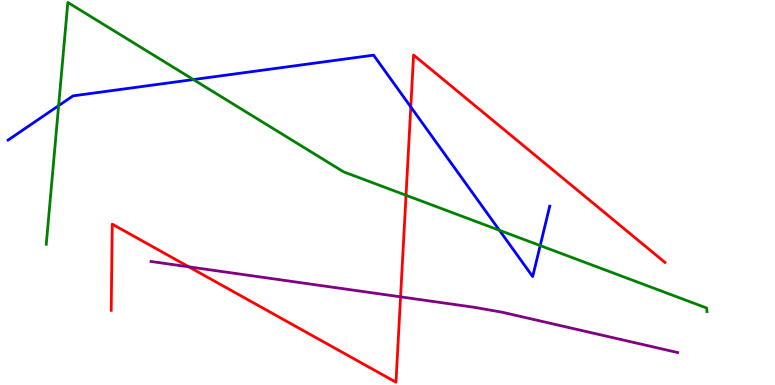[{'lines': ['blue', 'red'], 'intersections': [{'x': 5.3, 'y': 7.22}]}, {'lines': ['green', 'red'], 'intersections': [{'x': 5.24, 'y': 4.93}]}, {'lines': ['purple', 'red'], 'intersections': [{'x': 2.44, 'y': 3.07}, {'x': 5.17, 'y': 2.29}]}, {'lines': ['blue', 'green'], 'intersections': [{'x': 0.756, 'y': 7.26}, {'x': 2.5, 'y': 7.93}, {'x': 6.44, 'y': 4.02}, {'x': 6.97, 'y': 3.62}]}, {'lines': ['blue', 'purple'], 'intersections': []}, {'lines': ['green', 'purple'], 'intersections': []}]